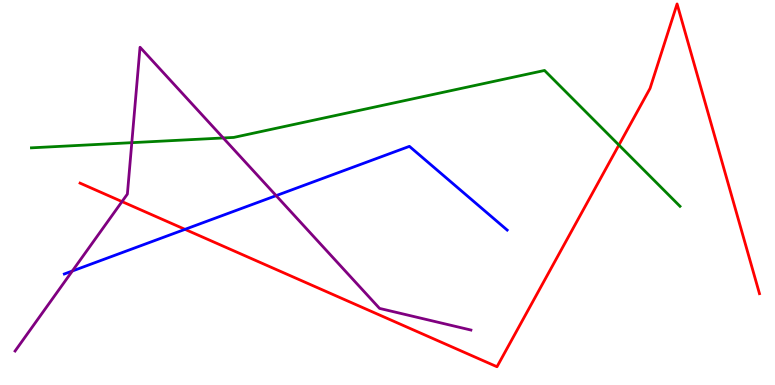[{'lines': ['blue', 'red'], 'intersections': [{'x': 2.39, 'y': 4.04}]}, {'lines': ['green', 'red'], 'intersections': [{'x': 7.99, 'y': 6.23}]}, {'lines': ['purple', 'red'], 'intersections': [{'x': 1.57, 'y': 4.76}]}, {'lines': ['blue', 'green'], 'intersections': []}, {'lines': ['blue', 'purple'], 'intersections': [{'x': 0.933, 'y': 2.96}, {'x': 3.56, 'y': 4.92}]}, {'lines': ['green', 'purple'], 'intersections': [{'x': 1.7, 'y': 6.29}, {'x': 2.88, 'y': 6.42}]}]